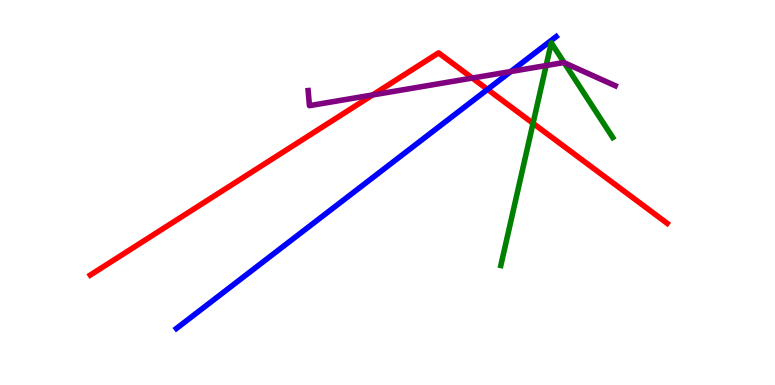[{'lines': ['blue', 'red'], 'intersections': [{'x': 6.29, 'y': 7.68}]}, {'lines': ['green', 'red'], 'intersections': [{'x': 6.88, 'y': 6.8}]}, {'lines': ['purple', 'red'], 'intersections': [{'x': 4.81, 'y': 7.53}, {'x': 6.09, 'y': 7.97}]}, {'lines': ['blue', 'green'], 'intersections': []}, {'lines': ['blue', 'purple'], 'intersections': [{'x': 6.59, 'y': 8.14}]}, {'lines': ['green', 'purple'], 'intersections': [{'x': 7.05, 'y': 8.3}, {'x': 7.28, 'y': 8.37}]}]